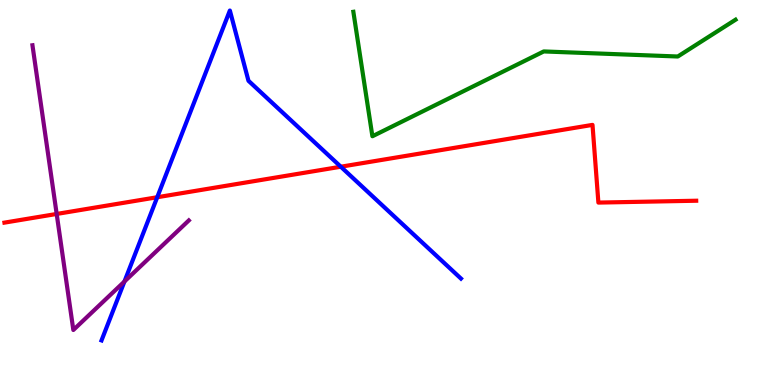[{'lines': ['blue', 'red'], 'intersections': [{'x': 2.03, 'y': 4.88}, {'x': 4.4, 'y': 5.67}]}, {'lines': ['green', 'red'], 'intersections': []}, {'lines': ['purple', 'red'], 'intersections': [{'x': 0.731, 'y': 4.44}]}, {'lines': ['blue', 'green'], 'intersections': []}, {'lines': ['blue', 'purple'], 'intersections': [{'x': 1.61, 'y': 2.69}]}, {'lines': ['green', 'purple'], 'intersections': []}]